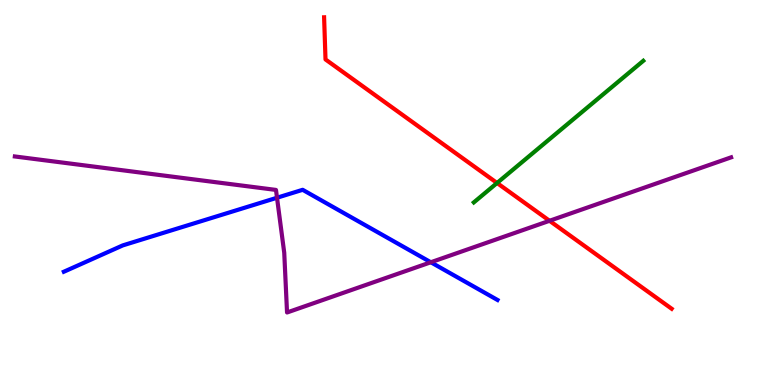[{'lines': ['blue', 'red'], 'intersections': []}, {'lines': ['green', 'red'], 'intersections': [{'x': 6.41, 'y': 5.25}]}, {'lines': ['purple', 'red'], 'intersections': [{'x': 7.09, 'y': 4.27}]}, {'lines': ['blue', 'green'], 'intersections': []}, {'lines': ['blue', 'purple'], 'intersections': [{'x': 3.57, 'y': 4.86}, {'x': 5.56, 'y': 3.19}]}, {'lines': ['green', 'purple'], 'intersections': []}]